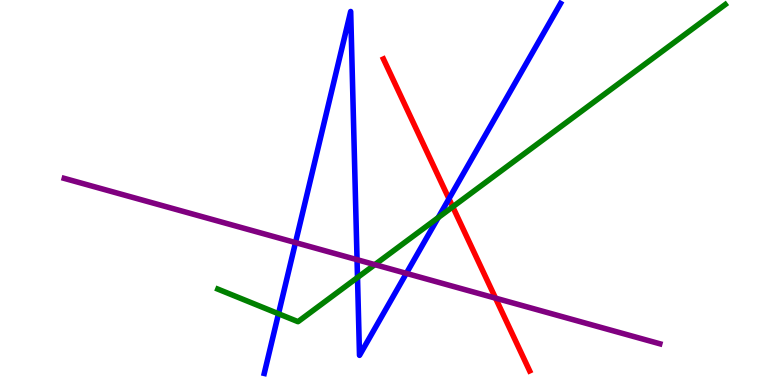[{'lines': ['blue', 'red'], 'intersections': [{'x': 5.79, 'y': 4.84}]}, {'lines': ['green', 'red'], 'intersections': [{'x': 5.84, 'y': 4.63}]}, {'lines': ['purple', 'red'], 'intersections': [{'x': 6.39, 'y': 2.26}]}, {'lines': ['blue', 'green'], 'intersections': [{'x': 3.59, 'y': 1.85}, {'x': 4.61, 'y': 2.79}, {'x': 5.65, 'y': 4.35}]}, {'lines': ['blue', 'purple'], 'intersections': [{'x': 3.81, 'y': 3.7}, {'x': 4.61, 'y': 3.25}, {'x': 5.24, 'y': 2.9}]}, {'lines': ['green', 'purple'], 'intersections': [{'x': 4.84, 'y': 3.13}]}]